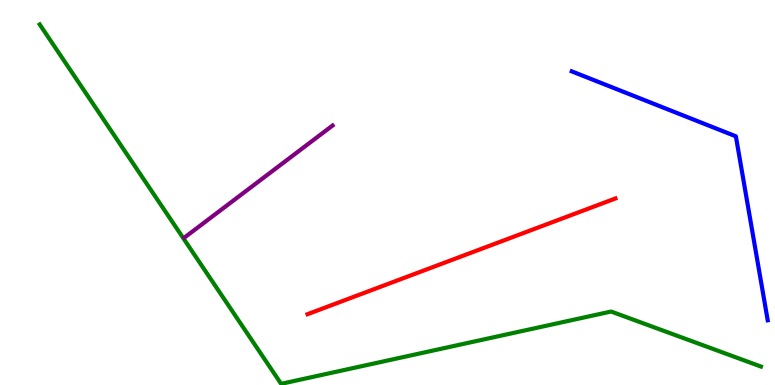[{'lines': ['blue', 'red'], 'intersections': []}, {'lines': ['green', 'red'], 'intersections': []}, {'lines': ['purple', 'red'], 'intersections': []}, {'lines': ['blue', 'green'], 'intersections': []}, {'lines': ['blue', 'purple'], 'intersections': []}, {'lines': ['green', 'purple'], 'intersections': []}]